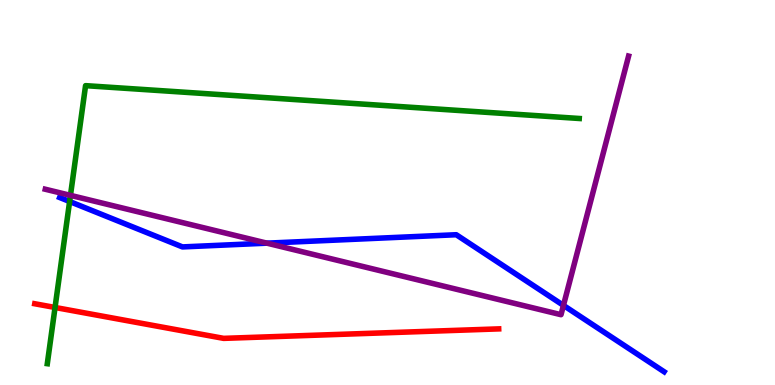[{'lines': ['blue', 'red'], 'intersections': []}, {'lines': ['green', 'red'], 'intersections': [{'x': 0.71, 'y': 2.01}]}, {'lines': ['purple', 'red'], 'intersections': []}, {'lines': ['blue', 'green'], 'intersections': [{'x': 0.898, 'y': 4.77}]}, {'lines': ['blue', 'purple'], 'intersections': [{'x': 3.44, 'y': 3.68}, {'x': 7.27, 'y': 2.07}]}, {'lines': ['green', 'purple'], 'intersections': [{'x': 0.909, 'y': 4.93}]}]